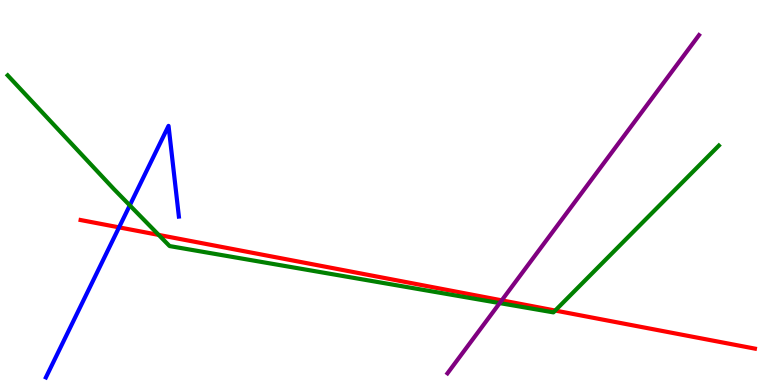[{'lines': ['blue', 'red'], 'intersections': [{'x': 1.54, 'y': 4.09}]}, {'lines': ['green', 'red'], 'intersections': [{'x': 2.05, 'y': 3.9}, {'x': 7.16, 'y': 1.93}]}, {'lines': ['purple', 'red'], 'intersections': [{'x': 6.47, 'y': 2.2}]}, {'lines': ['blue', 'green'], 'intersections': [{'x': 1.67, 'y': 4.67}]}, {'lines': ['blue', 'purple'], 'intersections': []}, {'lines': ['green', 'purple'], 'intersections': [{'x': 6.45, 'y': 2.13}]}]